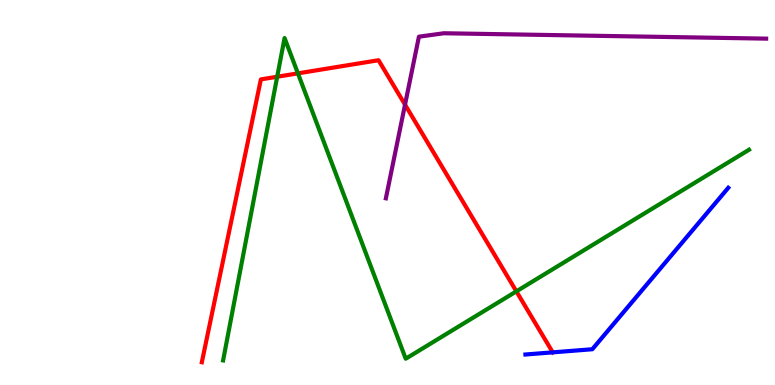[{'lines': ['blue', 'red'], 'intersections': [{'x': 7.13, 'y': 0.848}]}, {'lines': ['green', 'red'], 'intersections': [{'x': 3.58, 'y': 8.01}, {'x': 3.84, 'y': 8.09}, {'x': 6.66, 'y': 2.43}]}, {'lines': ['purple', 'red'], 'intersections': [{'x': 5.23, 'y': 7.28}]}, {'lines': ['blue', 'green'], 'intersections': []}, {'lines': ['blue', 'purple'], 'intersections': []}, {'lines': ['green', 'purple'], 'intersections': []}]